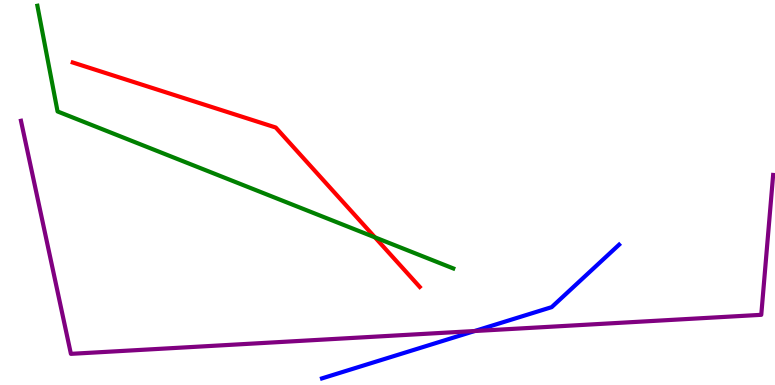[{'lines': ['blue', 'red'], 'intersections': []}, {'lines': ['green', 'red'], 'intersections': [{'x': 4.84, 'y': 3.83}]}, {'lines': ['purple', 'red'], 'intersections': []}, {'lines': ['blue', 'green'], 'intersections': []}, {'lines': ['blue', 'purple'], 'intersections': [{'x': 6.12, 'y': 1.4}]}, {'lines': ['green', 'purple'], 'intersections': []}]